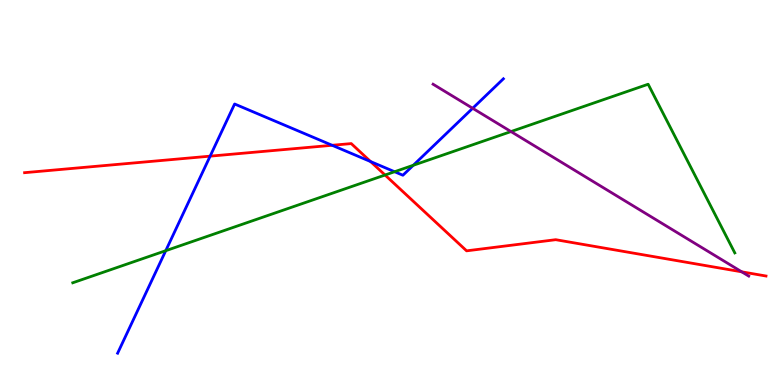[{'lines': ['blue', 'red'], 'intersections': [{'x': 2.71, 'y': 5.94}, {'x': 4.29, 'y': 6.23}, {'x': 4.78, 'y': 5.8}]}, {'lines': ['green', 'red'], 'intersections': [{'x': 4.97, 'y': 5.45}]}, {'lines': ['purple', 'red'], 'intersections': [{'x': 9.57, 'y': 2.94}]}, {'lines': ['blue', 'green'], 'intersections': [{'x': 2.14, 'y': 3.49}, {'x': 5.09, 'y': 5.54}, {'x': 5.33, 'y': 5.71}]}, {'lines': ['blue', 'purple'], 'intersections': [{'x': 6.1, 'y': 7.19}]}, {'lines': ['green', 'purple'], 'intersections': [{'x': 6.59, 'y': 6.58}]}]